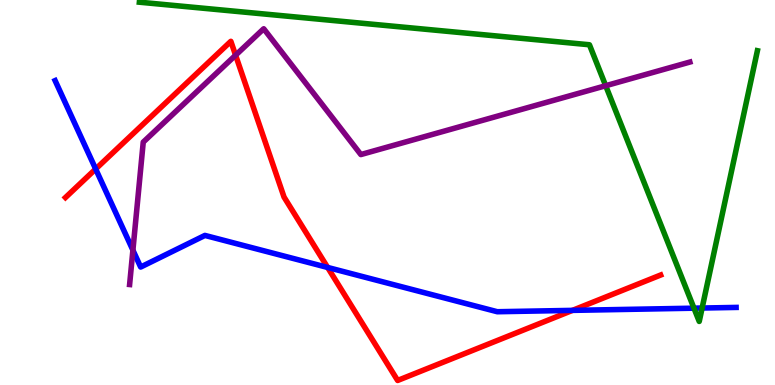[{'lines': ['blue', 'red'], 'intersections': [{'x': 1.23, 'y': 5.61}, {'x': 4.23, 'y': 3.05}, {'x': 7.39, 'y': 1.94}]}, {'lines': ['green', 'red'], 'intersections': []}, {'lines': ['purple', 'red'], 'intersections': [{'x': 3.04, 'y': 8.57}]}, {'lines': ['blue', 'green'], 'intersections': [{'x': 8.95, 'y': 2.0}, {'x': 9.06, 'y': 2.0}]}, {'lines': ['blue', 'purple'], 'intersections': [{'x': 1.71, 'y': 3.5}]}, {'lines': ['green', 'purple'], 'intersections': [{'x': 7.82, 'y': 7.77}]}]